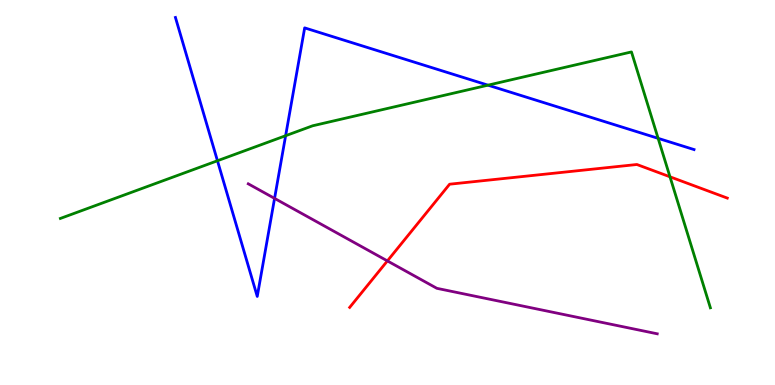[{'lines': ['blue', 'red'], 'intersections': []}, {'lines': ['green', 'red'], 'intersections': [{'x': 8.64, 'y': 5.41}]}, {'lines': ['purple', 'red'], 'intersections': [{'x': 5.0, 'y': 3.22}]}, {'lines': ['blue', 'green'], 'intersections': [{'x': 2.81, 'y': 5.82}, {'x': 3.69, 'y': 6.47}, {'x': 6.3, 'y': 7.79}, {'x': 8.49, 'y': 6.41}]}, {'lines': ['blue', 'purple'], 'intersections': [{'x': 3.54, 'y': 4.85}]}, {'lines': ['green', 'purple'], 'intersections': []}]